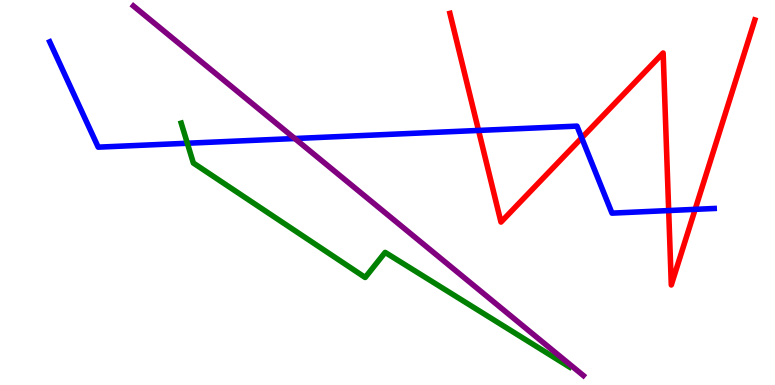[{'lines': ['blue', 'red'], 'intersections': [{'x': 6.17, 'y': 6.61}, {'x': 7.51, 'y': 6.42}, {'x': 8.63, 'y': 4.53}, {'x': 8.97, 'y': 4.56}]}, {'lines': ['green', 'red'], 'intersections': []}, {'lines': ['purple', 'red'], 'intersections': []}, {'lines': ['blue', 'green'], 'intersections': [{'x': 2.42, 'y': 6.28}]}, {'lines': ['blue', 'purple'], 'intersections': [{'x': 3.8, 'y': 6.4}]}, {'lines': ['green', 'purple'], 'intersections': []}]